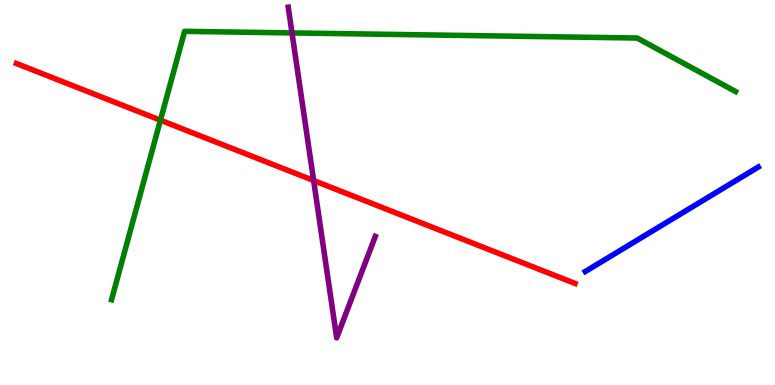[{'lines': ['blue', 'red'], 'intersections': []}, {'lines': ['green', 'red'], 'intersections': [{'x': 2.07, 'y': 6.88}]}, {'lines': ['purple', 'red'], 'intersections': [{'x': 4.05, 'y': 5.31}]}, {'lines': ['blue', 'green'], 'intersections': []}, {'lines': ['blue', 'purple'], 'intersections': []}, {'lines': ['green', 'purple'], 'intersections': [{'x': 3.77, 'y': 9.14}]}]